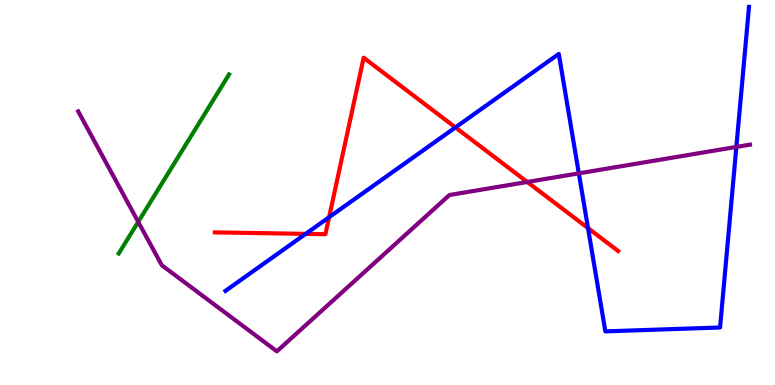[{'lines': ['blue', 'red'], 'intersections': [{'x': 3.94, 'y': 3.93}, {'x': 4.25, 'y': 4.36}, {'x': 5.88, 'y': 6.69}, {'x': 7.59, 'y': 4.07}]}, {'lines': ['green', 'red'], 'intersections': []}, {'lines': ['purple', 'red'], 'intersections': [{'x': 6.8, 'y': 5.27}]}, {'lines': ['blue', 'green'], 'intersections': []}, {'lines': ['blue', 'purple'], 'intersections': [{'x': 7.47, 'y': 5.5}, {'x': 9.5, 'y': 6.18}]}, {'lines': ['green', 'purple'], 'intersections': [{'x': 1.78, 'y': 4.24}]}]